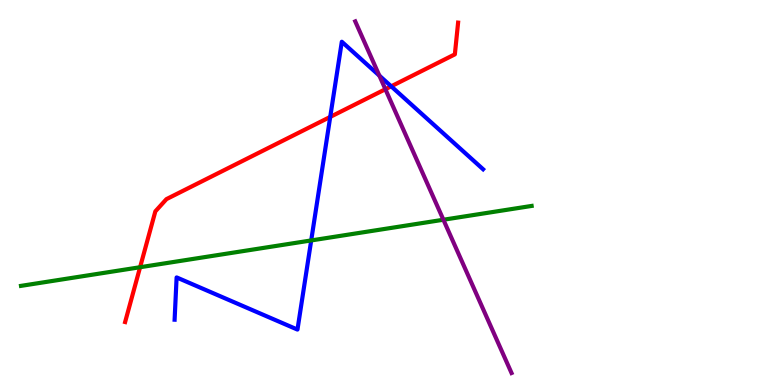[{'lines': ['blue', 'red'], 'intersections': [{'x': 4.26, 'y': 6.96}, {'x': 5.05, 'y': 7.76}]}, {'lines': ['green', 'red'], 'intersections': [{'x': 1.81, 'y': 3.06}]}, {'lines': ['purple', 'red'], 'intersections': [{'x': 4.97, 'y': 7.68}]}, {'lines': ['blue', 'green'], 'intersections': [{'x': 4.02, 'y': 3.75}]}, {'lines': ['blue', 'purple'], 'intersections': [{'x': 4.89, 'y': 8.04}]}, {'lines': ['green', 'purple'], 'intersections': [{'x': 5.72, 'y': 4.29}]}]